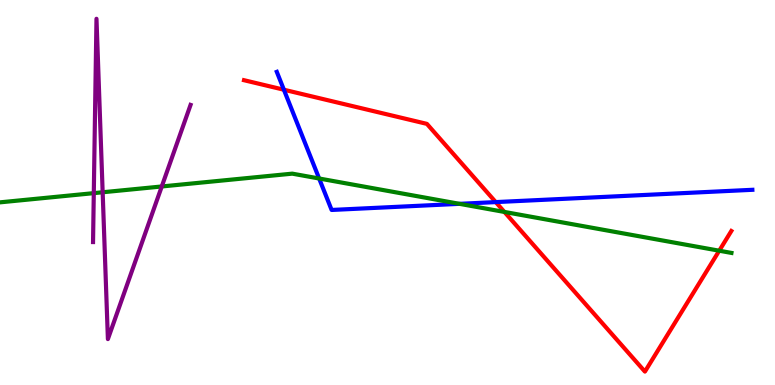[{'lines': ['blue', 'red'], 'intersections': [{'x': 3.66, 'y': 7.67}, {'x': 6.4, 'y': 4.75}]}, {'lines': ['green', 'red'], 'intersections': [{'x': 6.51, 'y': 4.5}, {'x': 9.28, 'y': 3.49}]}, {'lines': ['purple', 'red'], 'intersections': []}, {'lines': ['blue', 'green'], 'intersections': [{'x': 4.12, 'y': 5.36}, {'x': 5.93, 'y': 4.71}]}, {'lines': ['blue', 'purple'], 'intersections': []}, {'lines': ['green', 'purple'], 'intersections': [{'x': 1.21, 'y': 4.98}, {'x': 1.32, 'y': 5.01}, {'x': 2.09, 'y': 5.16}]}]